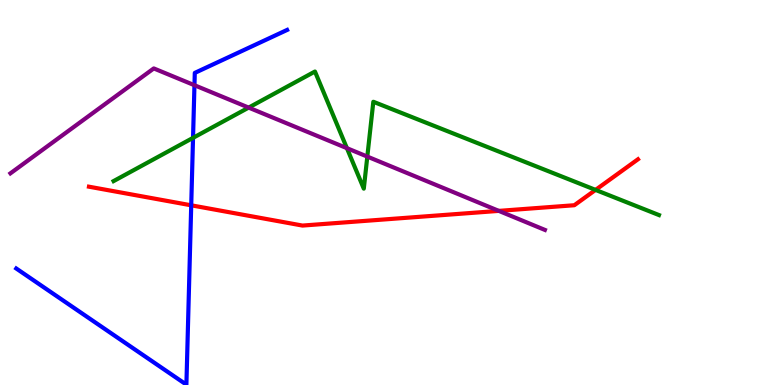[{'lines': ['blue', 'red'], 'intersections': [{'x': 2.47, 'y': 4.67}]}, {'lines': ['green', 'red'], 'intersections': [{'x': 7.68, 'y': 5.07}]}, {'lines': ['purple', 'red'], 'intersections': [{'x': 6.44, 'y': 4.52}]}, {'lines': ['blue', 'green'], 'intersections': [{'x': 2.49, 'y': 6.42}]}, {'lines': ['blue', 'purple'], 'intersections': [{'x': 2.51, 'y': 7.79}]}, {'lines': ['green', 'purple'], 'intersections': [{'x': 3.21, 'y': 7.21}, {'x': 4.48, 'y': 6.15}, {'x': 4.74, 'y': 5.93}]}]